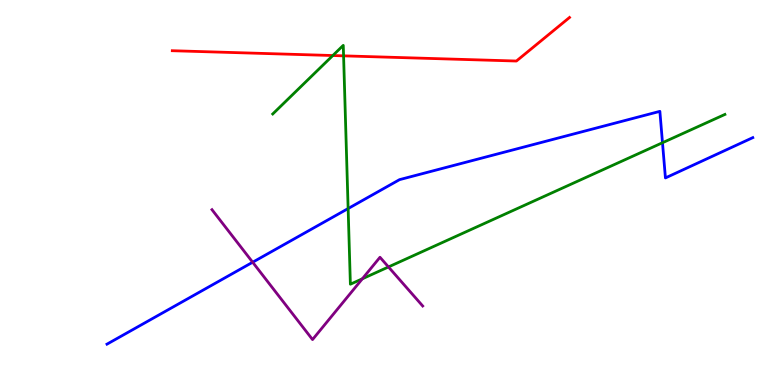[{'lines': ['blue', 'red'], 'intersections': []}, {'lines': ['green', 'red'], 'intersections': [{'x': 4.29, 'y': 8.56}, {'x': 4.43, 'y': 8.55}]}, {'lines': ['purple', 'red'], 'intersections': []}, {'lines': ['blue', 'green'], 'intersections': [{'x': 4.49, 'y': 4.58}, {'x': 8.55, 'y': 6.29}]}, {'lines': ['blue', 'purple'], 'intersections': [{'x': 3.26, 'y': 3.19}]}, {'lines': ['green', 'purple'], 'intersections': [{'x': 4.68, 'y': 2.76}, {'x': 5.01, 'y': 3.07}]}]